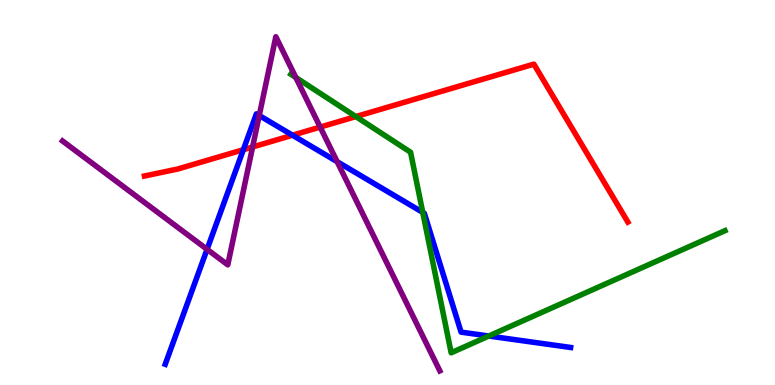[{'lines': ['blue', 'red'], 'intersections': [{'x': 3.14, 'y': 6.11}, {'x': 3.77, 'y': 6.49}]}, {'lines': ['green', 'red'], 'intersections': [{'x': 4.59, 'y': 6.97}]}, {'lines': ['purple', 'red'], 'intersections': [{'x': 3.26, 'y': 6.18}, {'x': 4.13, 'y': 6.7}]}, {'lines': ['blue', 'green'], 'intersections': [{'x': 5.45, 'y': 4.48}, {'x': 6.31, 'y': 1.27}]}, {'lines': ['blue', 'purple'], 'intersections': [{'x': 2.67, 'y': 3.52}, {'x': 3.34, 'y': 7.0}, {'x': 4.35, 'y': 5.8}]}, {'lines': ['green', 'purple'], 'intersections': [{'x': 3.82, 'y': 7.99}]}]